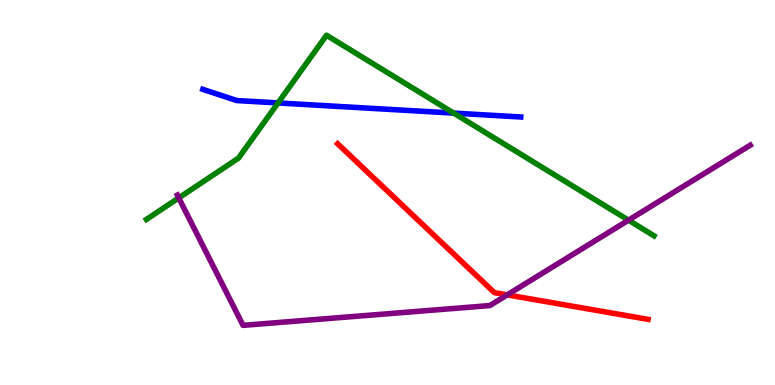[{'lines': ['blue', 'red'], 'intersections': []}, {'lines': ['green', 'red'], 'intersections': []}, {'lines': ['purple', 'red'], 'intersections': [{'x': 6.54, 'y': 2.34}]}, {'lines': ['blue', 'green'], 'intersections': [{'x': 3.59, 'y': 7.33}, {'x': 5.85, 'y': 7.06}]}, {'lines': ['blue', 'purple'], 'intersections': []}, {'lines': ['green', 'purple'], 'intersections': [{'x': 2.31, 'y': 4.86}, {'x': 8.11, 'y': 4.28}]}]